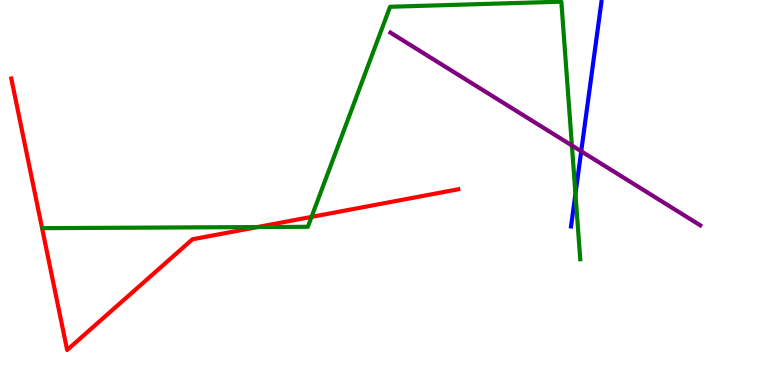[{'lines': ['blue', 'red'], 'intersections': []}, {'lines': ['green', 'red'], 'intersections': [{'x': 3.32, 'y': 4.1}, {'x': 4.02, 'y': 4.37}]}, {'lines': ['purple', 'red'], 'intersections': []}, {'lines': ['blue', 'green'], 'intersections': [{'x': 7.43, 'y': 4.97}]}, {'lines': ['blue', 'purple'], 'intersections': [{'x': 7.5, 'y': 6.07}]}, {'lines': ['green', 'purple'], 'intersections': [{'x': 7.38, 'y': 6.22}]}]